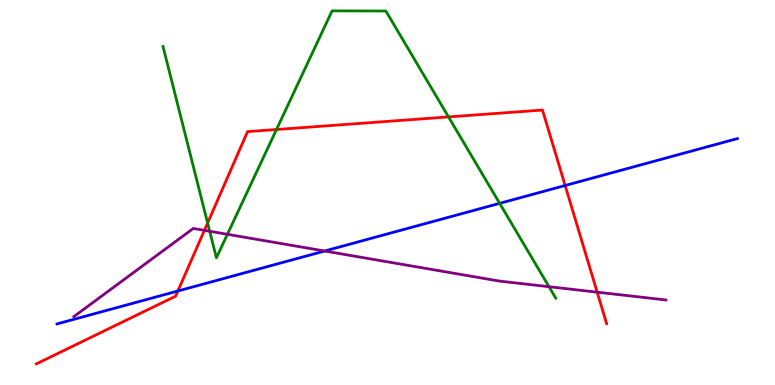[{'lines': ['blue', 'red'], 'intersections': [{'x': 2.3, 'y': 2.44}, {'x': 7.29, 'y': 5.18}]}, {'lines': ['green', 'red'], 'intersections': [{'x': 2.68, 'y': 4.21}, {'x': 3.57, 'y': 6.64}, {'x': 5.79, 'y': 6.96}]}, {'lines': ['purple', 'red'], 'intersections': [{'x': 2.64, 'y': 4.02}, {'x': 7.71, 'y': 2.41}]}, {'lines': ['blue', 'green'], 'intersections': [{'x': 6.45, 'y': 4.72}]}, {'lines': ['blue', 'purple'], 'intersections': [{'x': 4.19, 'y': 3.48}]}, {'lines': ['green', 'purple'], 'intersections': [{'x': 2.71, 'y': 3.99}, {'x': 2.93, 'y': 3.91}, {'x': 7.08, 'y': 2.55}]}]